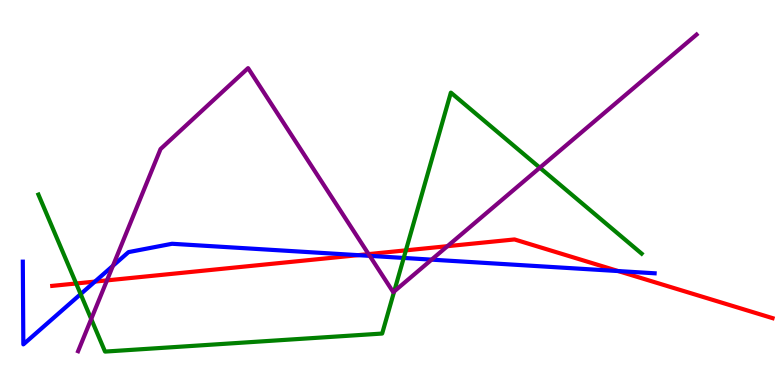[{'lines': ['blue', 'red'], 'intersections': [{'x': 1.22, 'y': 2.69}, {'x': 4.62, 'y': 3.37}, {'x': 7.98, 'y': 2.96}]}, {'lines': ['green', 'red'], 'intersections': [{'x': 0.982, 'y': 2.64}, {'x': 5.24, 'y': 3.5}]}, {'lines': ['purple', 'red'], 'intersections': [{'x': 1.38, 'y': 2.72}, {'x': 4.76, 'y': 3.4}, {'x': 5.77, 'y': 3.61}]}, {'lines': ['blue', 'green'], 'intersections': [{'x': 1.04, 'y': 2.36}, {'x': 5.21, 'y': 3.3}]}, {'lines': ['blue', 'purple'], 'intersections': [{'x': 1.46, 'y': 3.1}, {'x': 4.77, 'y': 3.35}, {'x': 5.57, 'y': 3.26}]}, {'lines': ['green', 'purple'], 'intersections': [{'x': 1.18, 'y': 1.71}, {'x': 5.09, 'y': 2.43}, {'x': 6.97, 'y': 5.64}]}]